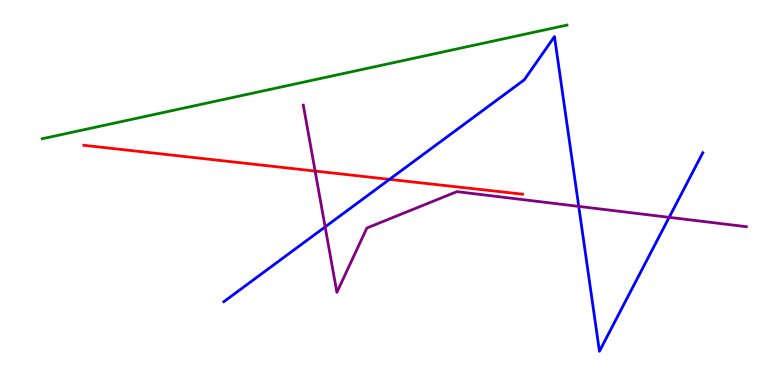[{'lines': ['blue', 'red'], 'intersections': [{'x': 5.03, 'y': 5.34}]}, {'lines': ['green', 'red'], 'intersections': []}, {'lines': ['purple', 'red'], 'intersections': [{'x': 4.07, 'y': 5.56}]}, {'lines': ['blue', 'green'], 'intersections': []}, {'lines': ['blue', 'purple'], 'intersections': [{'x': 4.2, 'y': 4.11}, {'x': 7.47, 'y': 4.64}, {'x': 8.63, 'y': 4.35}]}, {'lines': ['green', 'purple'], 'intersections': []}]